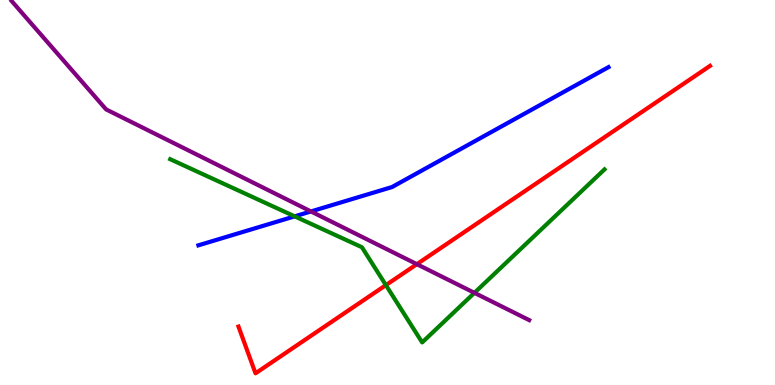[{'lines': ['blue', 'red'], 'intersections': []}, {'lines': ['green', 'red'], 'intersections': [{'x': 4.98, 'y': 2.59}]}, {'lines': ['purple', 'red'], 'intersections': [{'x': 5.38, 'y': 3.14}]}, {'lines': ['blue', 'green'], 'intersections': [{'x': 3.8, 'y': 4.38}]}, {'lines': ['blue', 'purple'], 'intersections': [{'x': 4.01, 'y': 4.51}]}, {'lines': ['green', 'purple'], 'intersections': [{'x': 6.12, 'y': 2.39}]}]